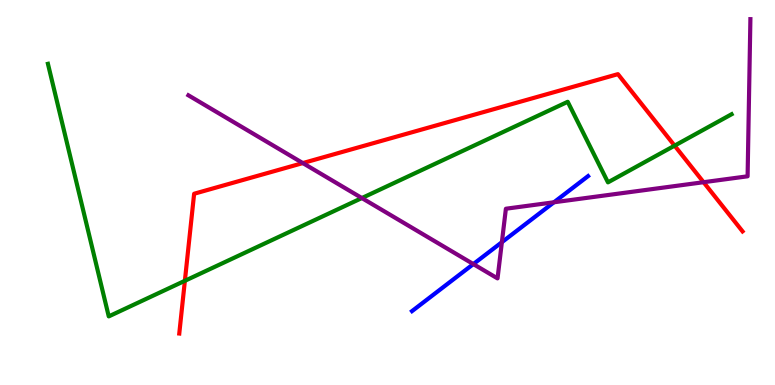[{'lines': ['blue', 'red'], 'intersections': []}, {'lines': ['green', 'red'], 'intersections': [{'x': 2.39, 'y': 2.71}, {'x': 8.7, 'y': 6.22}]}, {'lines': ['purple', 'red'], 'intersections': [{'x': 3.91, 'y': 5.76}, {'x': 9.08, 'y': 5.27}]}, {'lines': ['blue', 'green'], 'intersections': []}, {'lines': ['blue', 'purple'], 'intersections': [{'x': 6.11, 'y': 3.14}, {'x': 6.48, 'y': 3.71}, {'x': 7.15, 'y': 4.75}]}, {'lines': ['green', 'purple'], 'intersections': [{'x': 4.67, 'y': 4.86}]}]